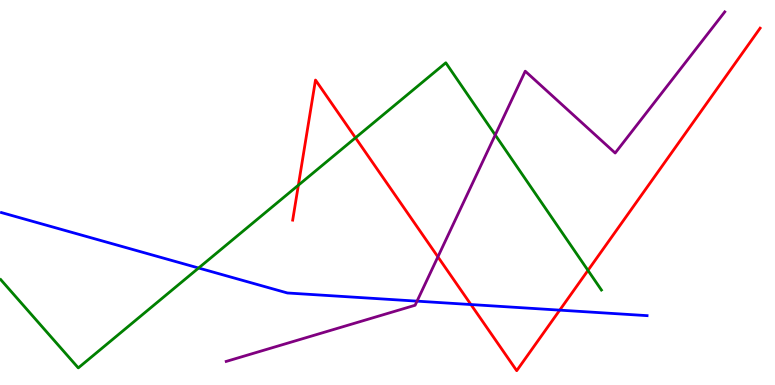[{'lines': ['blue', 'red'], 'intersections': [{'x': 6.08, 'y': 2.09}, {'x': 7.22, 'y': 1.94}]}, {'lines': ['green', 'red'], 'intersections': [{'x': 3.85, 'y': 5.19}, {'x': 4.59, 'y': 6.42}, {'x': 7.59, 'y': 2.98}]}, {'lines': ['purple', 'red'], 'intersections': [{'x': 5.65, 'y': 3.33}]}, {'lines': ['blue', 'green'], 'intersections': [{'x': 2.56, 'y': 3.04}]}, {'lines': ['blue', 'purple'], 'intersections': [{'x': 5.38, 'y': 2.18}]}, {'lines': ['green', 'purple'], 'intersections': [{'x': 6.39, 'y': 6.49}]}]